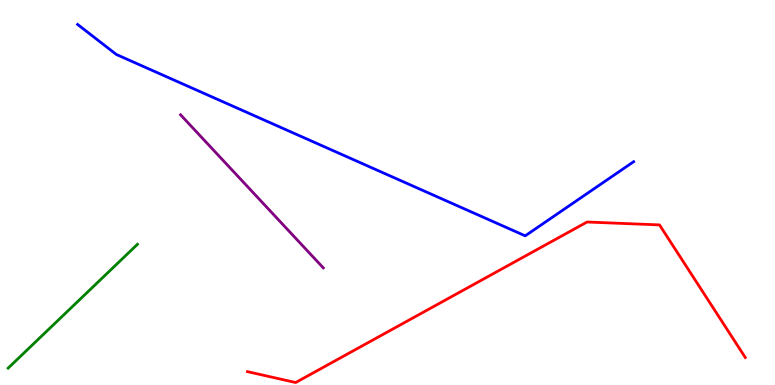[{'lines': ['blue', 'red'], 'intersections': []}, {'lines': ['green', 'red'], 'intersections': []}, {'lines': ['purple', 'red'], 'intersections': []}, {'lines': ['blue', 'green'], 'intersections': []}, {'lines': ['blue', 'purple'], 'intersections': []}, {'lines': ['green', 'purple'], 'intersections': []}]